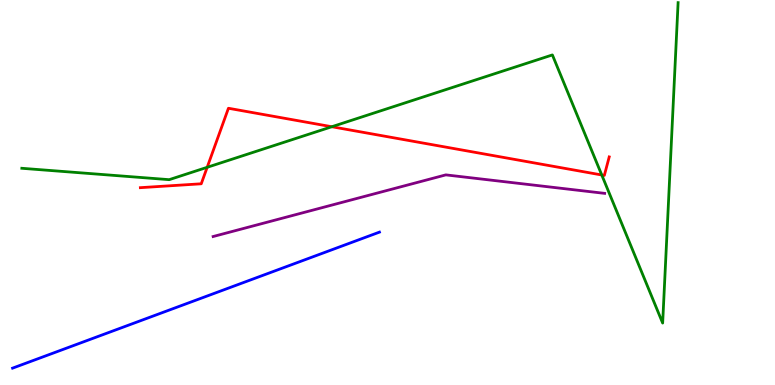[{'lines': ['blue', 'red'], 'intersections': []}, {'lines': ['green', 'red'], 'intersections': [{'x': 2.67, 'y': 5.65}, {'x': 4.28, 'y': 6.71}, {'x': 7.76, 'y': 5.46}]}, {'lines': ['purple', 'red'], 'intersections': []}, {'lines': ['blue', 'green'], 'intersections': []}, {'lines': ['blue', 'purple'], 'intersections': []}, {'lines': ['green', 'purple'], 'intersections': []}]